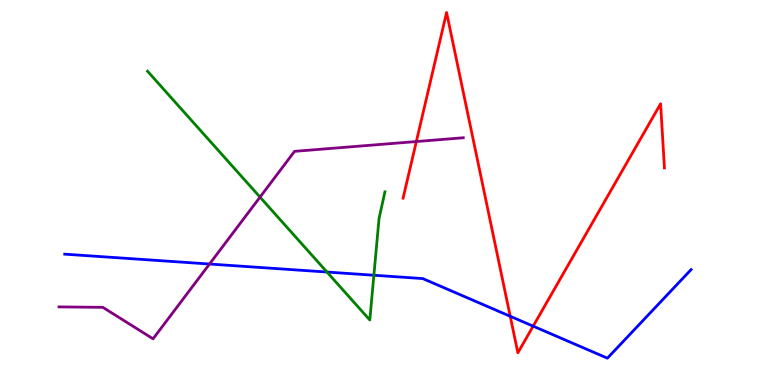[{'lines': ['blue', 'red'], 'intersections': [{'x': 6.58, 'y': 1.78}, {'x': 6.88, 'y': 1.53}]}, {'lines': ['green', 'red'], 'intersections': []}, {'lines': ['purple', 'red'], 'intersections': [{'x': 5.37, 'y': 6.32}]}, {'lines': ['blue', 'green'], 'intersections': [{'x': 4.22, 'y': 2.93}, {'x': 4.82, 'y': 2.85}]}, {'lines': ['blue', 'purple'], 'intersections': [{'x': 2.7, 'y': 3.14}]}, {'lines': ['green', 'purple'], 'intersections': [{'x': 3.36, 'y': 4.88}]}]